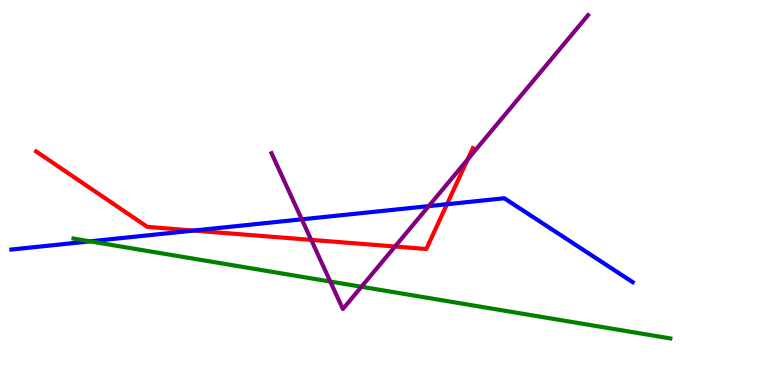[{'lines': ['blue', 'red'], 'intersections': [{'x': 2.5, 'y': 4.01}, {'x': 5.77, 'y': 4.7}]}, {'lines': ['green', 'red'], 'intersections': []}, {'lines': ['purple', 'red'], 'intersections': [{'x': 4.02, 'y': 3.77}, {'x': 5.1, 'y': 3.6}, {'x': 6.03, 'y': 5.86}]}, {'lines': ['blue', 'green'], 'intersections': [{'x': 1.16, 'y': 3.73}]}, {'lines': ['blue', 'purple'], 'intersections': [{'x': 3.89, 'y': 4.3}, {'x': 5.53, 'y': 4.65}]}, {'lines': ['green', 'purple'], 'intersections': [{'x': 4.26, 'y': 2.69}, {'x': 4.66, 'y': 2.55}]}]